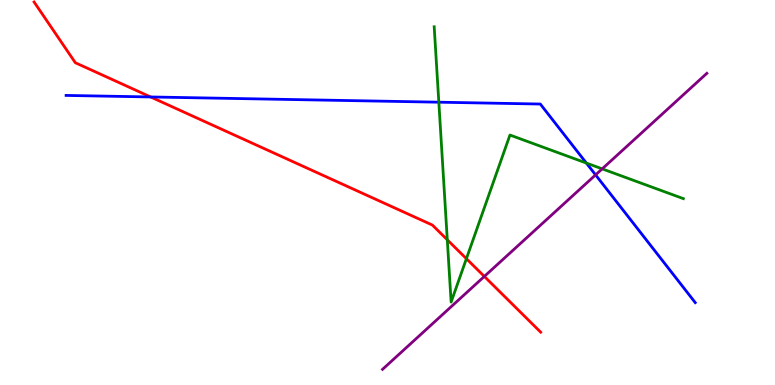[{'lines': ['blue', 'red'], 'intersections': [{'x': 1.94, 'y': 7.48}]}, {'lines': ['green', 'red'], 'intersections': [{'x': 5.77, 'y': 3.77}, {'x': 6.02, 'y': 3.28}]}, {'lines': ['purple', 'red'], 'intersections': [{'x': 6.25, 'y': 2.82}]}, {'lines': ['blue', 'green'], 'intersections': [{'x': 5.66, 'y': 7.35}, {'x': 7.57, 'y': 5.76}]}, {'lines': ['blue', 'purple'], 'intersections': [{'x': 7.68, 'y': 5.46}]}, {'lines': ['green', 'purple'], 'intersections': [{'x': 7.77, 'y': 5.61}]}]